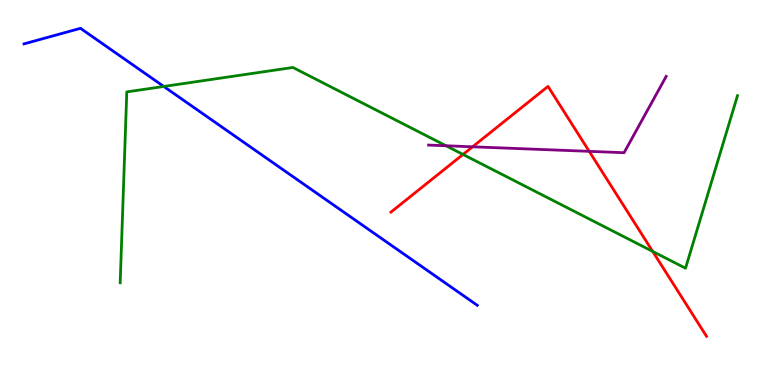[{'lines': ['blue', 'red'], 'intersections': []}, {'lines': ['green', 'red'], 'intersections': [{'x': 5.97, 'y': 5.99}, {'x': 8.42, 'y': 3.47}]}, {'lines': ['purple', 'red'], 'intersections': [{'x': 6.1, 'y': 6.19}, {'x': 7.6, 'y': 6.07}]}, {'lines': ['blue', 'green'], 'intersections': [{'x': 2.11, 'y': 7.75}]}, {'lines': ['blue', 'purple'], 'intersections': []}, {'lines': ['green', 'purple'], 'intersections': [{'x': 5.76, 'y': 6.21}]}]